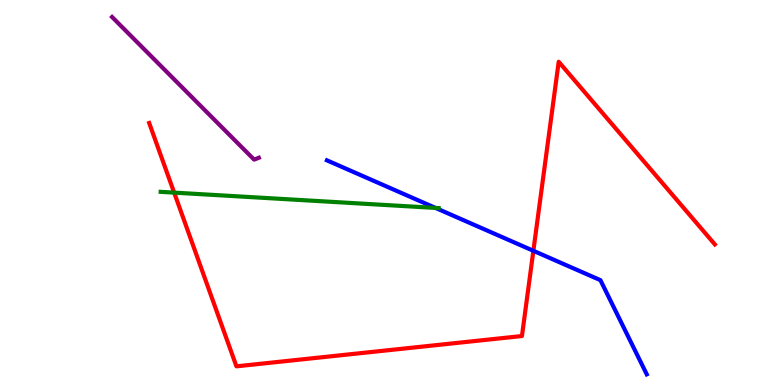[{'lines': ['blue', 'red'], 'intersections': [{'x': 6.88, 'y': 3.49}]}, {'lines': ['green', 'red'], 'intersections': [{'x': 2.25, 'y': 5.0}]}, {'lines': ['purple', 'red'], 'intersections': []}, {'lines': ['blue', 'green'], 'intersections': [{'x': 5.62, 'y': 4.6}]}, {'lines': ['blue', 'purple'], 'intersections': []}, {'lines': ['green', 'purple'], 'intersections': []}]